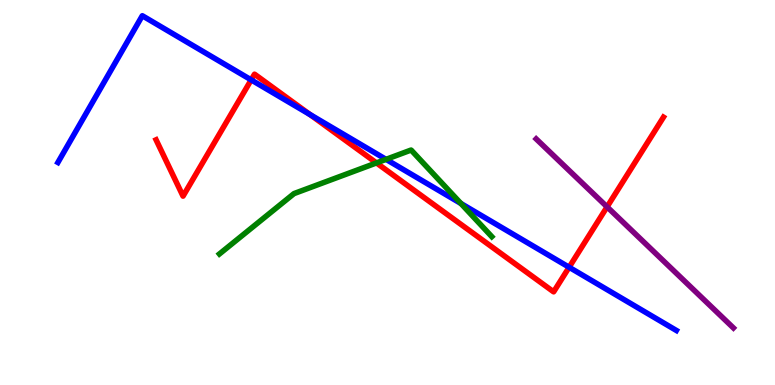[{'lines': ['blue', 'red'], 'intersections': [{'x': 3.24, 'y': 7.93}, {'x': 4.0, 'y': 7.02}, {'x': 7.34, 'y': 3.06}]}, {'lines': ['green', 'red'], 'intersections': [{'x': 4.86, 'y': 5.77}]}, {'lines': ['purple', 'red'], 'intersections': [{'x': 7.83, 'y': 4.63}]}, {'lines': ['blue', 'green'], 'intersections': [{'x': 4.98, 'y': 5.86}, {'x': 5.95, 'y': 4.72}]}, {'lines': ['blue', 'purple'], 'intersections': []}, {'lines': ['green', 'purple'], 'intersections': []}]